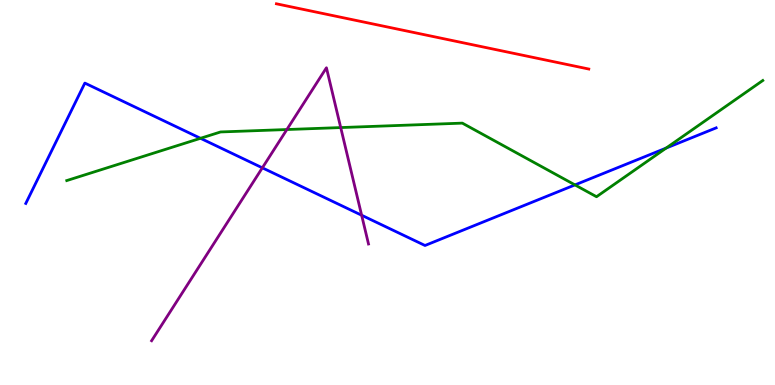[{'lines': ['blue', 'red'], 'intersections': []}, {'lines': ['green', 'red'], 'intersections': []}, {'lines': ['purple', 'red'], 'intersections': []}, {'lines': ['blue', 'green'], 'intersections': [{'x': 2.59, 'y': 6.41}, {'x': 7.42, 'y': 5.2}, {'x': 8.59, 'y': 6.15}]}, {'lines': ['blue', 'purple'], 'intersections': [{'x': 3.39, 'y': 5.64}, {'x': 4.67, 'y': 4.41}]}, {'lines': ['green', 'purple'], 'intersections': [{'x': 3.7, 'y': 6.64}, {'x': 4.4, 'y': 6.69}]}]